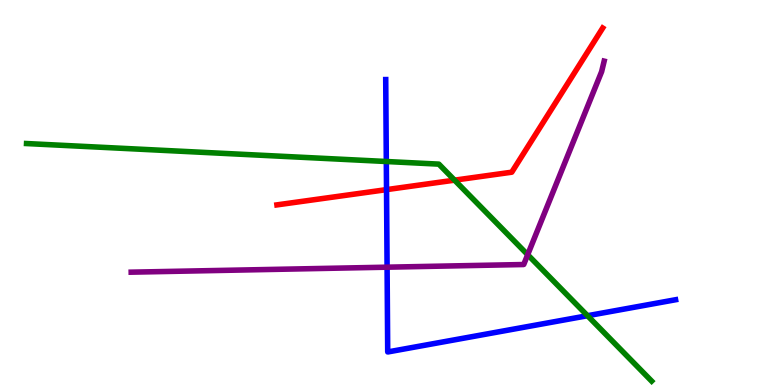[{'lines': ['blue', 'red'], 'intersections': [{'x': 4.99, 'y': 5.07}]}, {'lines': ['green', 'red'], 'intersections': [{'x': 5.87, 'y': 5.32}]}, {'lines': ['purple', 'red'], 'intersections': []}, {'lines': ['blue', 'green'], 'intersections': [{'x': 4.98, 'y': 5.81}, {'x': 7.58, 'y': 1.8}]}, {'lines': ['blue', 'purple'], 'intersections': [{'x': 4.99, 'y': 3.06}]}, {'lines': ['green', 'purple'], 'intersections': [{'x': 6.81, 'y': 3.38}]}]